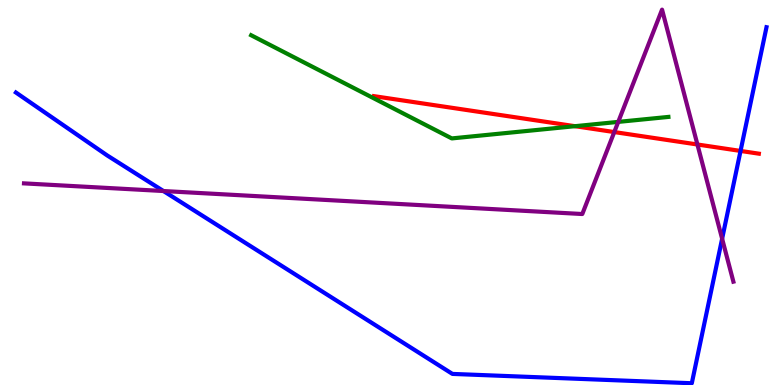[{'lines': ['blue', 'red'], 'intersections': [{'x': 9.56, 'y': 6.08}]}, {'lines': ['green', 'red'], 'intersections': [{'x': 7.42, 'y': 6.72}]}, {'lines': ['purple', 'red'], 'intersections': [{'x': 7.93, 'y': 6.57}, {'x': 9.0, 'y': 6.25}]}, {'lines': ['blue', 'green'], 'intersections': []}, {'lines': ['blue', 'purple'], 'intersections': [{'x': 2.11, 'y': 5.04}, {'x': 9.32, 'y': 3.8}]}, {'lines': ['green', 'purple'], 'intersections': [{'x': 7.98, 'y': 6.83}]}]